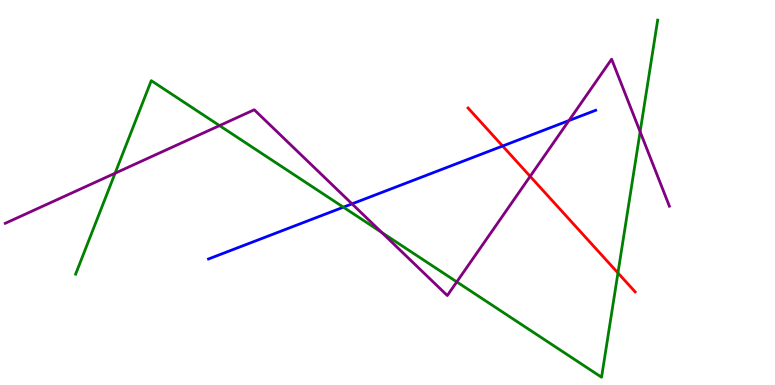[{'lines': ['blue', 'red'], 'intersections': [{'x': 6.49, 'y': 6.21}]}, {'lines': ['green', 'red'], 'intersections': [{'x': 7.97, 'y': 2.91}]}, {'lines': ['purple', 'red'], 'intersections': [{'x': 6.84, 'y': 5.42}]}, {'lines': ['blue', 'green'], 'intersections': [{'x': 4.43, 'y': 4.62}]}, {'lines': ['blue', 'purple'], 'intersections': [{'x': 4.54, 'y': 4.7}, {'x': 7.34, 'y': 6.87}]}, {'lines': ['green', 'purple'], 'intersections': [{'x': 1.48, 'y': 5.5}, {'x': 2.83, 'y': 6.74}, {'x': 4.93, 'y': 3.96}, {'x': 5.89, 'y': 2.68}, {'x': 8.26, 'y': 6.58}]}]